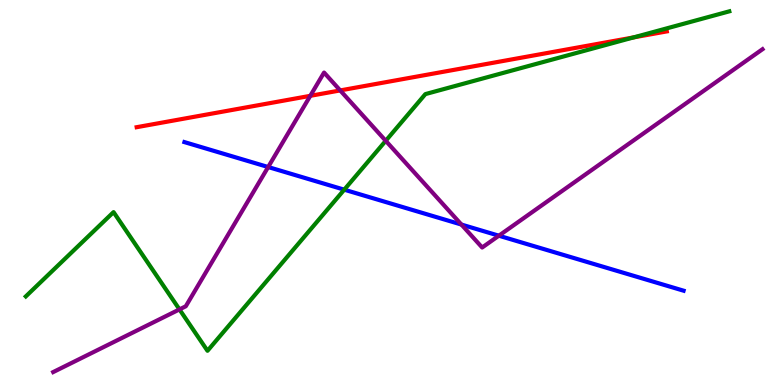[{'lines': ['blue', 'red'], 'intersections': []}, {'lines': ['green', 'red'], 'intersections': [{'x': 8.18, 'y': 9.03}]}, {'lines': ['purple', 'red'], 'intersections': [{'x': 4.0, 'y': 7.51}, {'x': 4.39, 'y': 7.65}]}, {'lines': ['blue', 'green'], 'intersections': [{'x': 4.44, 'y': 5.07}]}, {'lines': ['blue', 'purple'], 'intersections': [{'x': 3.46, 'y': 5.66}, {'x': 5.95, 'y': 4.17}, {'x': 6.44, 'y': 3.88}]}, {'lines': ['green', 'purple'], 'intersections': [{'x': 2.32, 'y': 1.96}, {'x': 4.98, 'y': 6.34}]}]